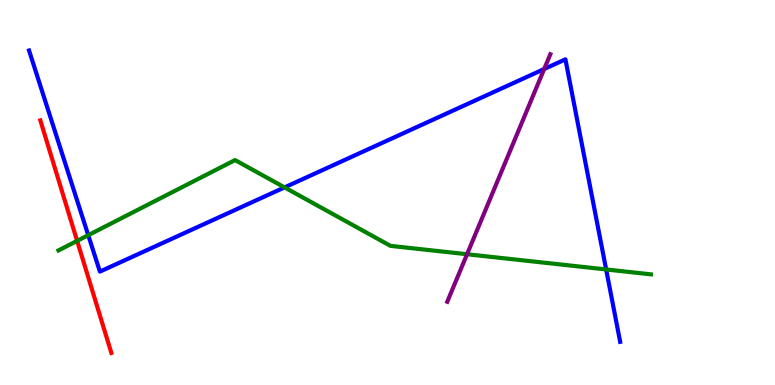[{'lines': ['blue', 'red'], 'intersections': []}, {'lines': ['green', 'red'], 'intersections': [{'x': 0.995, 'y': 3.74}]}, {'lines': ['purple', 'red'], 'intersections': []}, {'lines': ['blue', 'green'], 'intersections': [{'x': 1.14, 'y': 3.89}, {'x': 3.67, 'y': 5.13}, {'x': 7.82, 'y': 3.0}]}, {'lines': ['blue', 'purple'], 'intersections': [{'x': 7.02, 'y': 8.21}]}, {'lines': ['green', 'purple'], 'intersections': [{'x': 6.03, 'y': 3.4}]}]